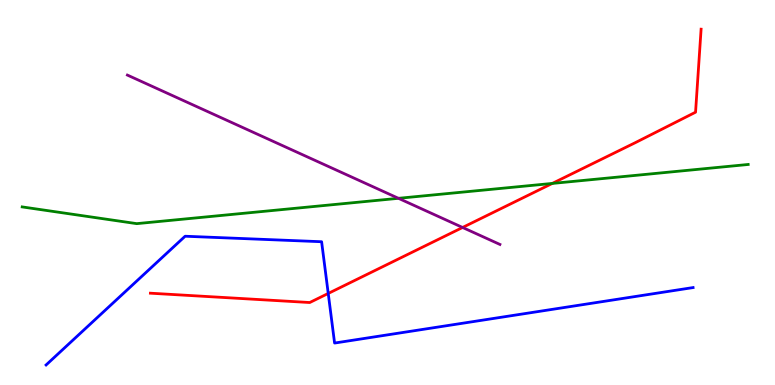[{'lines': ['blue', 'red'], 'intersections': [{'x': 4.24, 'y': 2.38}]}, {'lines': ['green', 'red'], 'intersections': [{'x': 7.13, 'y': 5.24}]}, {'lines': ['purple', 'red'], 'intersections': [{'x': 5.97, 'y': 4.09}]}, {'lines': ['blue', 'green'], 'intersections': []}, {'lines': ['blue', 'purple'], 'intersections': []}, {'lines': ['green', 'purple'], 'intersections': [{'x': 5.14, 'y': 4.85}]}]